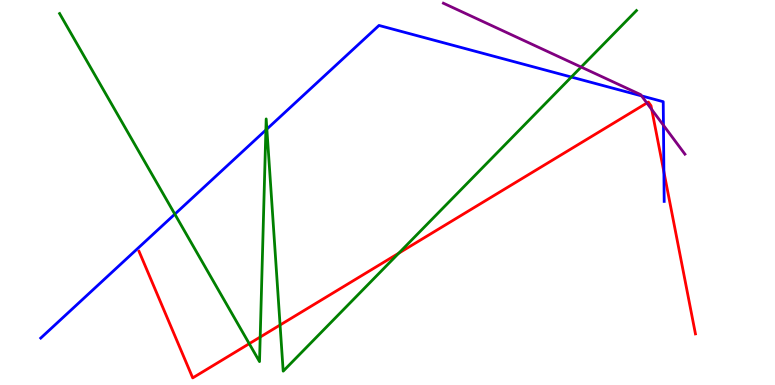[{'lines': ['blue', 'red'], 'intersections': [{'x': 8.57, 'y': 5.54}]}, {'lines': ['green', 'red'], 'intersections': [{'x': 3.22, 'y': 1.07}, {'x': 3.36, 'y': 1.25}, {'x': 3.61, 'y': 1.56}, {'x': 5.15, 'y': 3.42}]}, {'lines': ['purple', 'red'], 'intersections': [{'x': 8.35, 'y': 7.32}, {'x': 8.41, 'y': 7.15}]}, {'lines': ['blue', 'green'], 'intersections': [{'x': 2.26, 'y': 4.44}, {'x': 3.43, 'y': 6.62}, {'x': 3.44, 'y': 6.65}, {'x': 7.37, 'y': 8.0}]}, {'lines': ['blue', 'purple'], 'intersections': [{'x': 8.28, 'y': 7.51}, {'x': 8.56, 'y': 6.75}]}, {'lines': ['green', 'purple'], 'intersections': [{'x': 7.5, 'y': 8.26}]}]